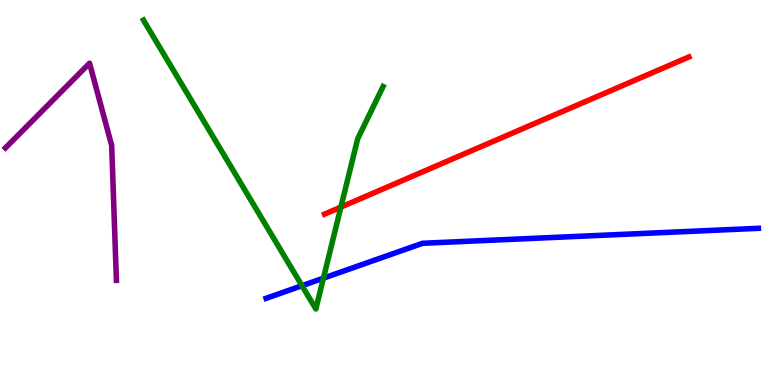[{'lines': ['blue', 'red'], 'intersections': []}, {'lines': ['green', 'red'], 'intersections': [{'x': 4.4, 'y': 4.62}]}, {'lines': ['purple', 'red'], 'intersections': []}, {'lines': ['blue', 'green'], 'intersections': [{'x': 3.9, 'y': 2.58}, {'x': 4.17, 'y': 2.78}]}, {'lines': ['blue', 'purple'], 'intersections': []}, {'lines': ['green', 'purple'], 'intersections': []}]